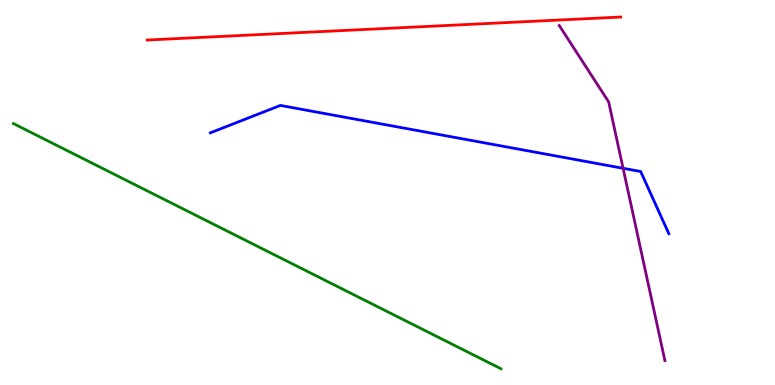[{'lines': ['blue', 'red'], 'intersections': []}, {'lines': ['green', 'red'], 'intersections': []}, {'lines': ['purple', 'red'], 'intersections': []}, {'lines': ['blue', 'green'], 'intersections': []}, {'lines': ['blue', 'purple'], 'intersections': [{'x': 8.04, 'y': 5.63}]}, {'lines': ['green', 'purple'], 'intersections': []}]